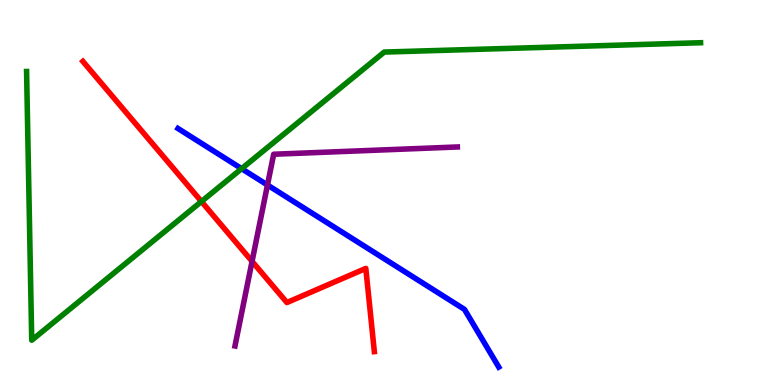[{'lines': ['blue', 'red'], 'intersections': []}, {'lines': ['green', 'red'], 'intersections': [{'x': 2.6, 'y': 4.77}]}, {'lines': ['purple', 'red'], 'intersections': [{'x': 3.25, 'y': 3.21}]}, {'lines': ['blue', 'green'], 'intersections': [{'x': 3.12, 'y': 5.62}]}, {'lines': ['blue', 'purple'], 'intersections': [{'x': 3.45, 'y': 5.19}]}, {'lines': ['green', 'purple'], 'intersections': []}]